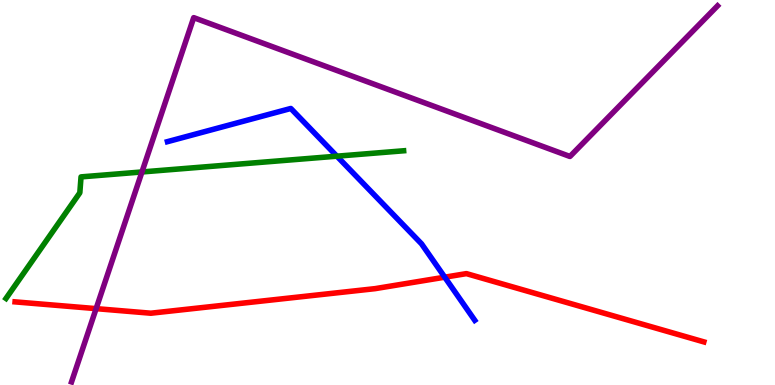[{'lines': ['blue', 'red'], 'intersections': [{'x': 5.74, 'y': 2.8}]}, {'lines': ['green', 'red'], 'intersections': []}, {'lines': ['purple', 'red'], 'intersections': [{'x': 1.24, 'y': 1.98}]}, {'lines': ['blue', 'green'], 'intersections': [{'x': 4.35, 'y': 5.94}]}, {'lines': ['blue', 'purple'], 'intersections': []}, {'lines': ['green', 'purple'], 'intersections': [{'x': 1.83, 'y': 5.53}]}]